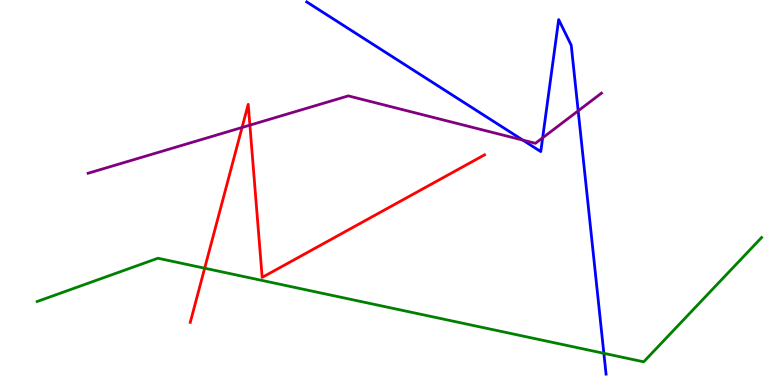[{'lines': ['blue', 'red'], 'intersections': []}, {'lines': ['green', 'red'], 'intersections': [{'x': 2.64, 'y': 3.03}]}, {'lines': ['purple', 'red'], 'intersections': [{'x': 3.12, 'y': 6.69}, {'x': 3.22, 'y': 6.75}]}, {'lines': ['blue', 'green'], 'intersections': [{'x': 7.79, 'y': 0.823}]}, {'lines': ['blue', 'purple'], 'intersections': [{'x': 6.75, 'y': 6.36}, {'x': 7.0, 'y': 6.42}, {'x': 7.46, 'y': 7.12}]}, {'lines': ['green', 'purple'], 'intersections': []}]